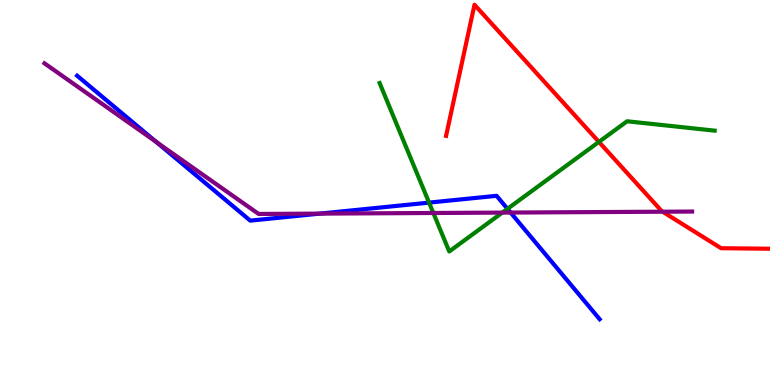[{'lines': ['blue', 'red'], 'intersections': []}, {'lines': ['green', 'red'], 'intersections': [{'x': 7.73, 'y': 6.31}]}, {'lines': ['purple', 'red'], 'intersections': [{'x': 8.55, 'y': 4.5}]}, {'lines': ['blue', 'green'], 'intersections': [{'x': 5.54, 'y': 4.74}, {'x': 6.55, 'y': 4.58}]}, {'lines': ['blue', 'purple'], 'intersections': [{'x': 2.02, 'y': 6.31}, {'x': 4.13, 'y': 4.45}, {'x': 6.59, 'y': 4.48}]}, {'lines': ['green', 'purple'], 'intersections': [{'x': 5.59, 'y': 4.47}, {'x': 6.48, 'y': 4.48}]}]